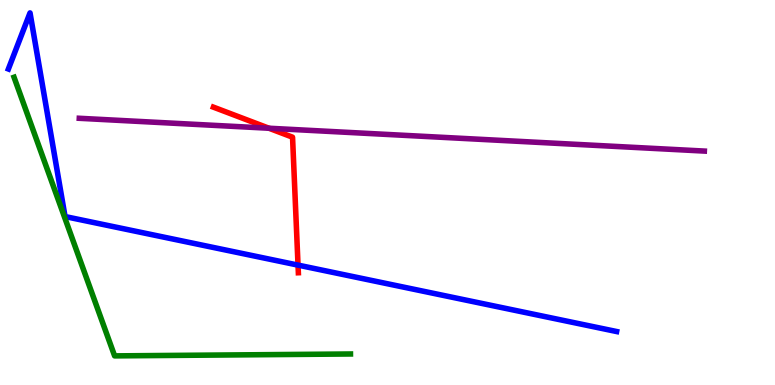[{'lines': ['blue', 'red'], 'intersections': [{'x': 3.85, 'y': 3.11}]}, {'lines': ['green', 'red'], 'intersections': []}, {'lines': ['purple', 'red'], 'intersections': [{'x': 3.47, 'y': 6.67}]}, {'lines': ['blue', 'green'], 'intersections': []}, {'lines': ['blue', 'purple'], 'intersections': []}, {'lines': ['green', 'purple'], 'intersections': []}]